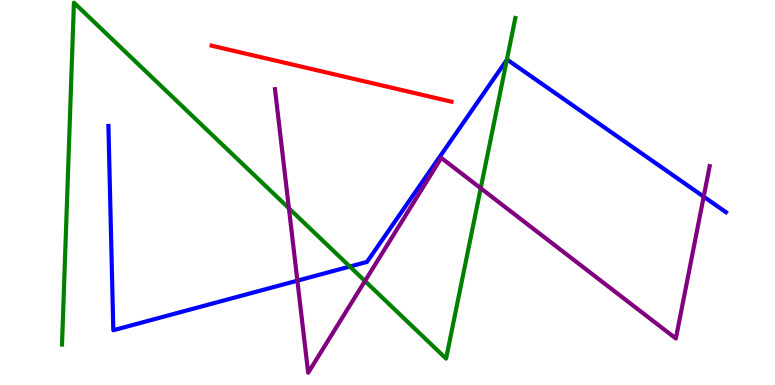[{'lines': ['blue', 'red'], 'intersections': []}, {'lines': ['green', 'red'], 'intersections': []}, {'lines': ['purple', 'red'], 'intersections': []}, {'lines': ['blue', 'green'], 'intersections': [{'x': 4.51, 'y': 3.08}, {'x': 6.54, 'y': 8.44}]}, {'lines': ['blue', 'purple'], 'intersections': [{'x': 3.84, 'y': 2.71}, {'x': 9.08, 'y': 4.89}]}, {'lines': ['green', 'purple'], 'intersections': [{'x': 3.73, 'y': 4.59}, {'x': 4.71, 'y': 2.7}, {'x': 6.2, 'y': 5.11}]}]